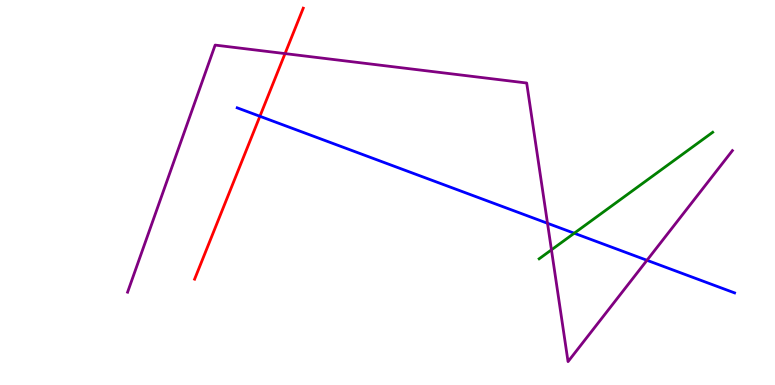[{'lines': ['blue', 'red'], 'intersections': [{'x': 3.35, 'y': 6.98}]}, {'lines': ['green', 'red'], 'intersections': []}, {'lines': ['purple', 'red'], 'intersections': [{'x': 3.68, 'y': 8.61}]}, {'lines': ['blue', 'green'], 'intersections': [{'x': 7.41, 'y': 3.94}]}, {'lines': ['blue', 'purple'], 'intersections': [{'x': 7.06, 'y': 4.2}, {'x': 8.35, 'y': 3.24}]}, {'lines': ['green', 'purple'], 'intersections': [{'x': 7.12, 'y': 3.51}]}]